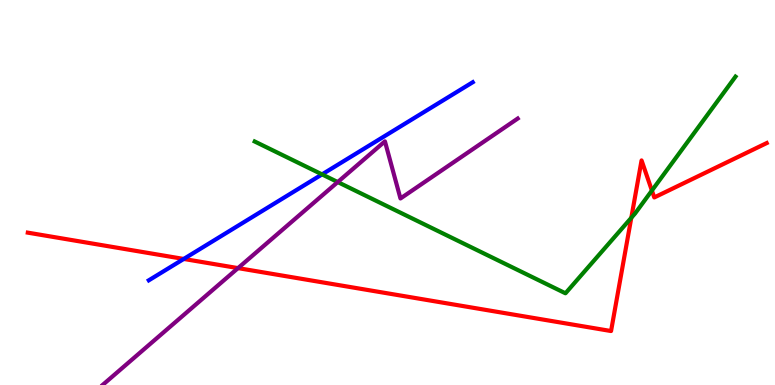[{'lines': ['blue', 'red'], 'intersections': [{'x': 2.37, 'y': 3.27}]}, {'lines': ['green', 'red'], 'intersections': [{'x': 8.15, 'y': 4.34}, {'x': 8.41, 'y': 5.05}]}, {'lines': ['purple', 'red'], 'intersections': [{'x': 3.07, 'y': 3.04}]}, {'lines': ['blue', 'green'], 'intersections': [{'x': 4.16, 'y': 5.47}]}, {'lines': ['blue', 'purple'], 'intersections': []}, {'lines': ['green', 'purple'], 'intersections': [{'x': 4.36, 'y': 5.27}]}]